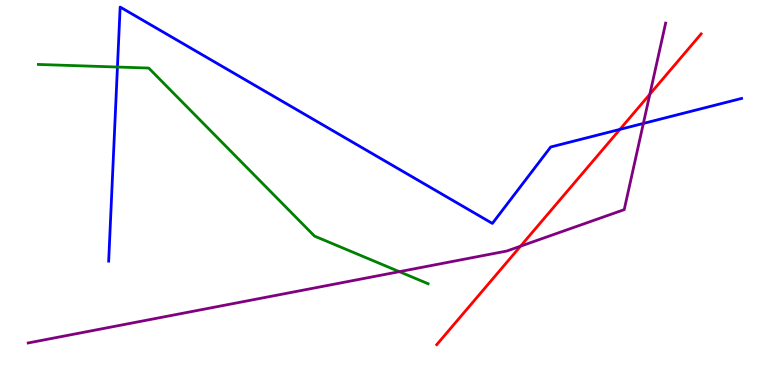[{'lines': ['blue', 'red'], 'intersections': [{'x': 8.0, 'y': 6.64}]}, {'lines': ['green', 'red'], 'intersections': []}, {'lines': ['purple', 'red'], 'intersections': [{'x': 6.72, 'y': 3.61}, {'x': 8.39, 'y': 7.55}]}, {'lines': ['blue', 'green'], 'intersections': [{'x': 1.52, 'y': 8.26}]}, {'lines': ['blue', 'purple'], 'intersections': [{'x': 8.3, 'y': 6.79}]}, {'lines': ['green', 'purple'], 'intersections': [{'x': 5.15, 'y': 2.94}]}]